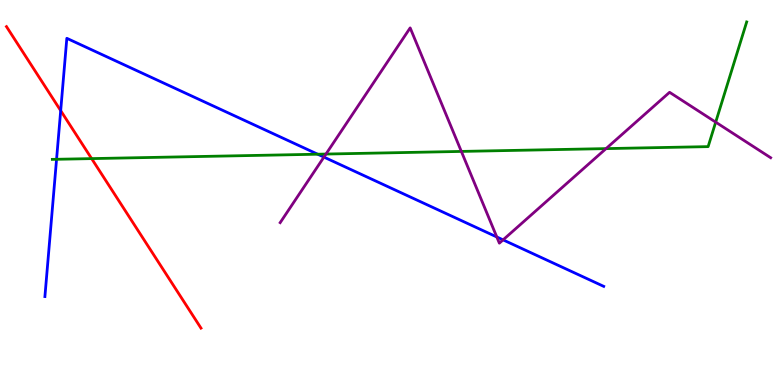[{'lines': ['blue', 'red'], 'intersections': [{'x': 0.783, 'y': 7.13}]}, {'lines': ['green', 'red'], 'intersections': [{'x': 1.18, 'y': 5.88}]}, {'lines': ['purple', 'red'], 'intersections': []}, {'lines': ['blue', 'green'], 'intersections': [{'x': 0.73, 'y': 5.86}, {'x': 4.1, 'y': 5.99}]}, {'lines': ['blue', 'purple'], 'intersections': [{'x': 4.18, 'y': 5.92}, {'x': 6.41, 'y': 3.85}, {'x': 6.49, 'y': 3.77}]}, {'lines': ['green', 'purple'], 'intersections': [{'x': 4.21, 'y': 6.0}, {'x': 5.95, 'y': 6.07}, {'x': 7.82, 'y': 6.14}, {'x': 9.23, 'y': 6.83}]}]